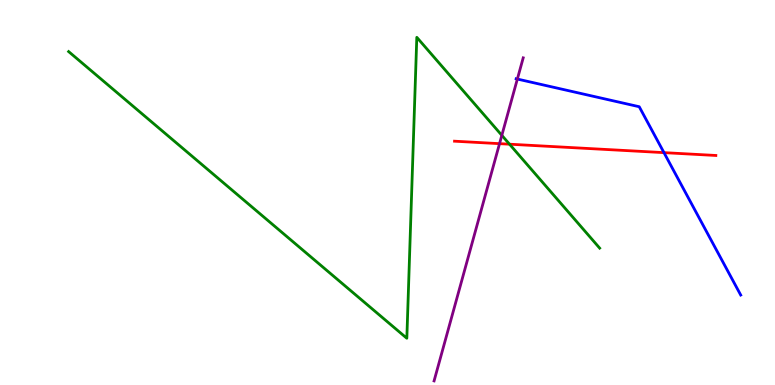[{'lines': ['blue', 'red'], 'intersections': [{'x': 8.57, 'y': 6.04}]}, {'lines': ['green', 'red'], 'intersections': [{'x': 6.57, 'y': 6.25}]}, {'lines': ['purple', 'red'], 'intersections': [{'x': 6.45, 'y': 6.27}]}, {'lines': ['blue', 'green'], 'intersections': []}, {'lines': ['blue', 'purple'], 'intersections': [{'x': 6.68, 'y': 7.95}]}, {'lines': ['green', 'purple'], 'intersections': [{'x': 6.48, 'y': 6.48}]}]